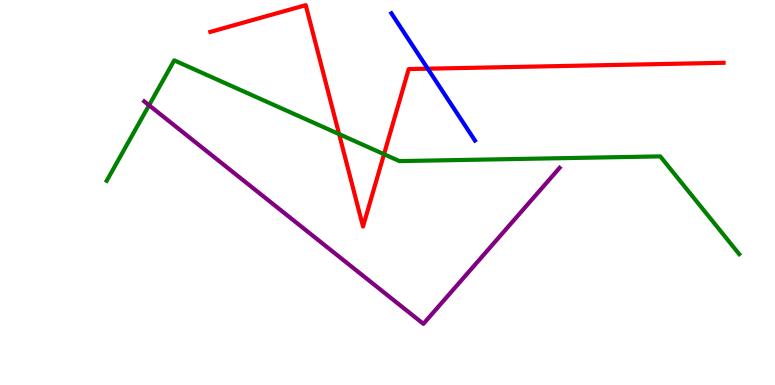[{'lines': ['blue', 'red'], 'intersections': [{'x': 5.52, 'y': 8.22}]}, {'lines': ['green', 'red'], 'intersections': [{'x': 4.38, 'y': 6.52}, {'x': 4.96, 'y': 5.99}]}, {'lines': ['purple', 'red'], 'intersections': []}, {'lines': ['blue', 'green'], 'intersections': []}, {'lines': ['blue', 'purple'], 'intersections': []}, {'lines': ['green', 'purple'], 'intersections': [{'x': 1.92, 'y': 7.27}]}]